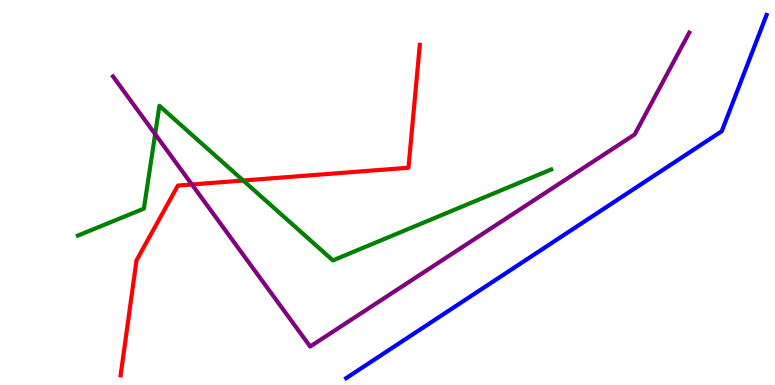[{'lines': ['blue', 'red'], 'intersections': []}, {'lines': ['green', 'red'], 'intersections': [{'x': 3.14, 'y': 5.31}]}, {'lines': ['purple', 'red'], 'intersections': [{'x': 2.48, 'y': 5.21}]}, {'lines': ['blue', 'green'], 'intersections': []}, {'lines': ['blue', 'purple'], 'intersections': []}, {'lines': ['green', 'purple'], 'intersections': [{'x': 2.0, 'y': 6.52}]}]